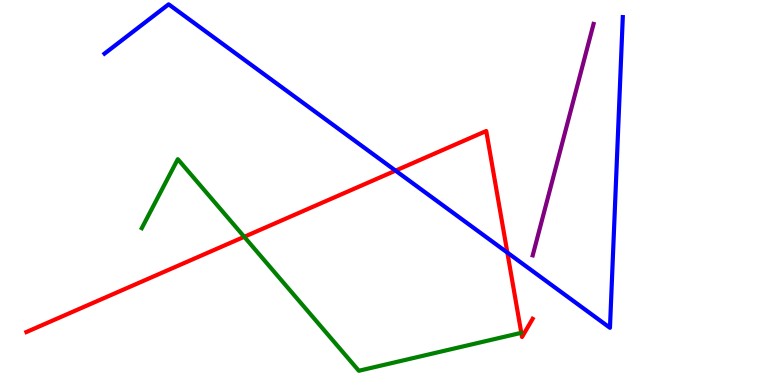[{'lines': ['blue', 'red'], 'intersections': [{'x': 5.1, 'y': 5.57}, {'x': 6.55, 'y': 3.44}]}, {'lines': ['green', 'red'], 'intersections': [{'x': 3.15, 'y': 3.85}]}, {'lines': ['purple', 'red'], 'intersections': []}, {'lines': ['blue', 'green'], 'intersections': []}, {'lines': ['blue', 'purple'], 'intersections': []}, {'lines': ['green', 'purple'], 'intersections': []}]